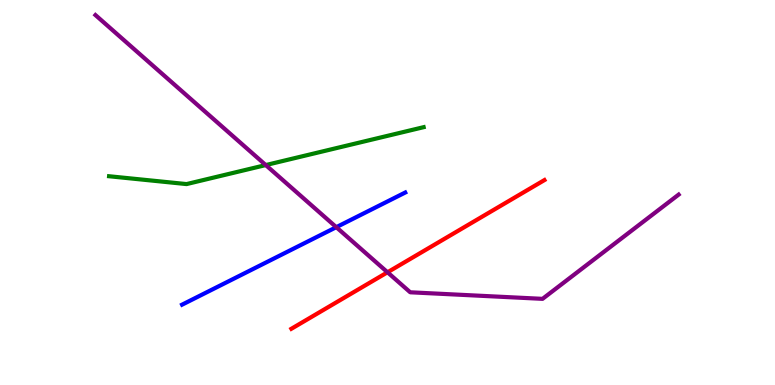[{'lines': ['blue', 'red'], 'intersections': []}, {'lines': ['green', 'red'], 'intersections': []}, {'lines': ['purple', 'red'], 'intersections': [{'x': 5.0, 'y': 2.93}]}, {'lines': ['blue', 'green'], 'intersections': []}, {'lines': ['blue', 'purple'], 'intersections': [{'x': 4.34, 'y': 4.1}]}, {'lines': ['green', 'purple'], 'intersections': [{'x': 3.43, 'y': 5.71}]}]